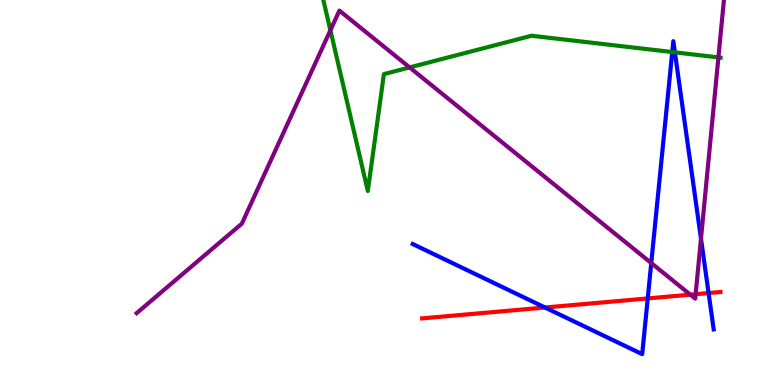[{'lines': ['blue', 'red'], 'intersections': [{'x': 7.03, 'y': 2.01}, {'x': 8.36, 'y': 2.25}, {'x': 9.14, 'y': 2.39}]}, {'lines': ['green', 'red'], 'intersections': []}, {'lines': ['purple', 'red'], 'intersections': [{'x': 8.91, 'y': 2.35}, {'x': 8.98, 'y': 2.36}]}, {'lines': ['blue', 'green'], 'intersections': [{'x': 8.67, 'y': 8.65}, {'x': 8.71, 'y': 8.64}]}, {'lines': ['blue', 'purple'], 'intersections': [{'x': 8.4, 'y': 3.17}, {'x': 9.04, 'y': 3.8}]}, {'lines': ['green', 'purple'], 'intersections': [{'x': 4.26, 'y': 9.21}, {'x': 5.29, 'y': 8.25}, {'x': 9.27, 'y': 8.51}]}]